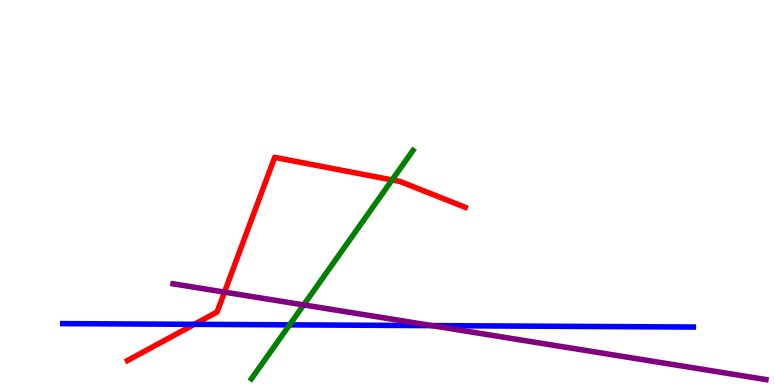[{'lines': ['blue', 'red'], 'intersections': [{'x': 2.51, 'y': 1.58}]}, {'lines': ['green', 'red'], 'intersections': [{'x': 5.06, 'y': 5.33}]}, {'lines': ['purple', 'red'], 'intersections': [{'x': 2.9, 'y': 2.41}]}, {'lines': ['blue', 'green'], 'intersections': [{'x': 3.74, 'y': 1.56}]}, {'lines': ['blue', 'purple'], 'intersections': [{'x': 5.57, 'y': 1.54}]}, {'lines': ['green', 'purple'], 'intersections': [{'x': 3.92, 'y': 2.08}]}]